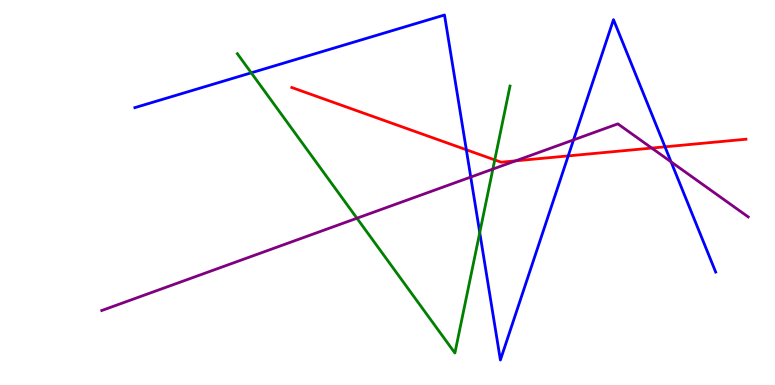[{'lines': ['blue', 'red'], 'intersections': [{'x': 6.02, 'y': 6.11}, {'x': 7.33, 'y': 5.95}, {'x': 8.58, 'y': 6.19}]}, {'lines': ['green', 'red'], 'intersections': [{'x': 6.38, 'y': 5.85}]}, {'lines': ['purple', 'red'], 'intersections': [{'x': 6.65, 'y': 5.82}, {'x': 8.41, 'y': 6.15}]}, {'lines': ['blue', 'green'], 'intersections': [{'x': 3.24, 'y': 8.11}, {'x': 6.19, 'y': 3.96}]}, {'lines': ['blue', 'purple'], 'intersections': [{'x': 6.07, 'y': 5.4}, {'x': 7.4, 'y': 6.37}, {'x': 8.66, 'y': 5.8}]}, {'lines': ['green', 'purple'], 'intersections': [{'x': 4.61, 'y': 4.33}, {'x': 6.36, 'y': 5.61}]}]